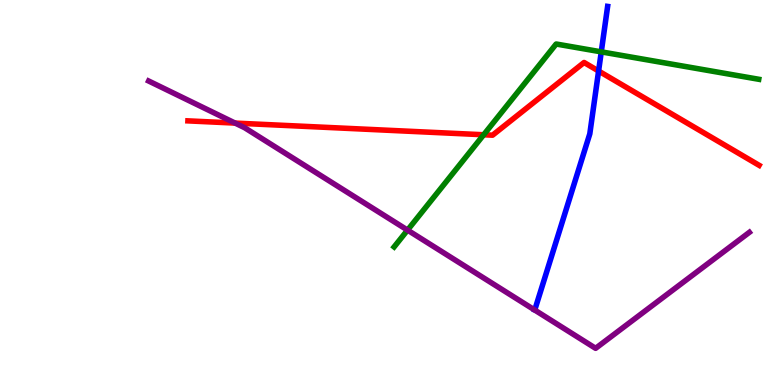[{'lines': ['blue', 'red'], 'intersections': [{'x': 7.72, 'y': 8.16}]}, {'lines': ['green', 'red'], 'intersections': [{'x': 6.24, 'y': 6.5}]}, {'lines': ['purple', 'red'], 'intersections': [{'x': 3.03, 'y': 6.8}]}, {'lines': ['blue', 'green'], 'intersections': [{'x': 7.76, 'y': 8.65}]}, {'lines': ['blue', 'purple'], 'intersections': []}, {'lines': ['green', 'purple'], 'intersections': [{'x': 5.26, 'y': 4.02}]}]